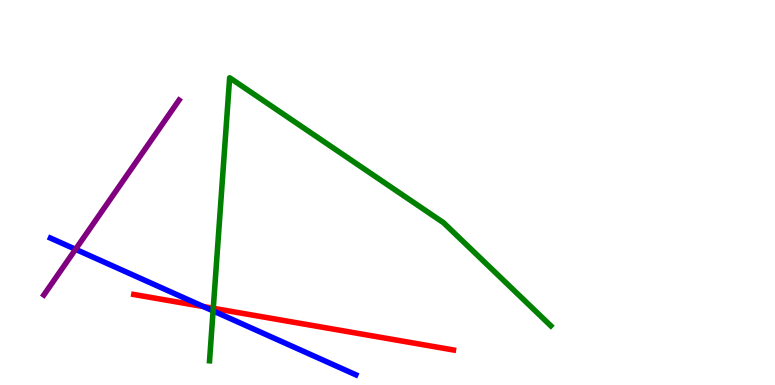[{'lines': ['blue', 'red'], 'intersections': [{'x': 2.63, 'y': 2.04}]}, {'lines': ['green', 'red'], 'intersections': [{'x': 2.75, 'y': 1.99}]}, {'lines': ['purple', 'red'], 'intersections': []}, {'lines': ['blue', 'green'], 'intersections': [{'x': 2.75, 'y': 1.93}]}, {'lines': ['blue', 'purple'], 'intersections': [{'x': 0.975, 'y': 3.52}]}, {'lines': ['green', 'purple'], 'intersections': []}]